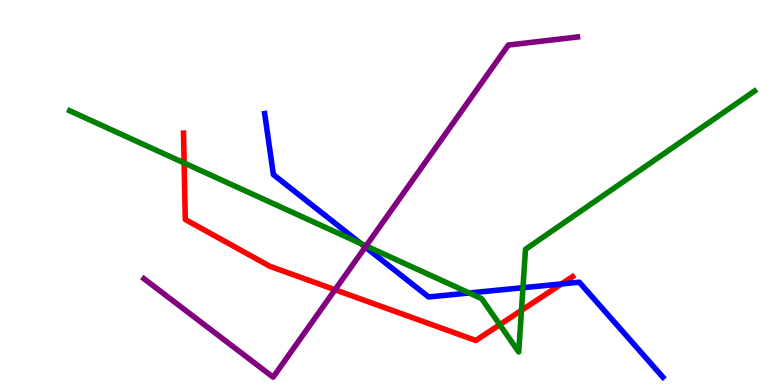[{'lines': ['blue', 'red'], 'intersections': [{'x': 7.24, 'y': 2.62}]}, {'lines': ['green', 'red'], 'intersections': [{'x': 2.38, 'y': 5.77}, {'x': 6.45, 'y': 1.57}, {'x': 6.73, 'y': 1.94}]}, {'lines': ['purple', 'red'], 'intersections': [{'x': 4.32, 'y': 2.47}]}, {'lines': ['blue', 'green'], 'intersections': [{'x': 4.66, 'y': 3.67}, {'x': 6.05, 'y': 2.39}, {'x': 6.75, 'y': 2.53}]}, {'lines': ['blue', 'purple'], 'intersections': [{'x': 4.71, 'y': 3.58}]}, {'lines': ['green', 'purple'], 'intersections': [{'x': 4.72, 'y': 3.61}]}]